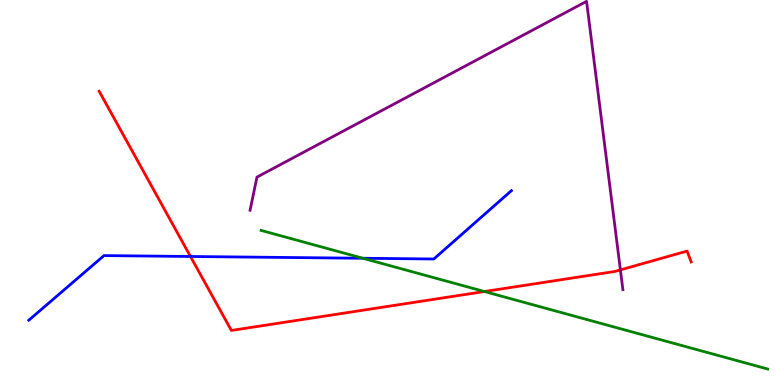[{'lines': ['blue', 'red'], 'intersections': [{'x': 2.46, 'y': 3.34}]}, {'lines': ['green', 'red'], 'intersections': [{'x': 6.25, 'y': 2.43}]}, {'lines': ['purple', 'red'], 'intersections': [{'x': 8.01, 'y': 2.99}]}, {'lines': ['blue', 'green'], 'intersections': [{'x': 4.68, 'y': 3.29}]}, {'lines': ['blue', 'purple'], 'intersections': []}, {'lines': ['green', 'purple'], 'intersections': []}]